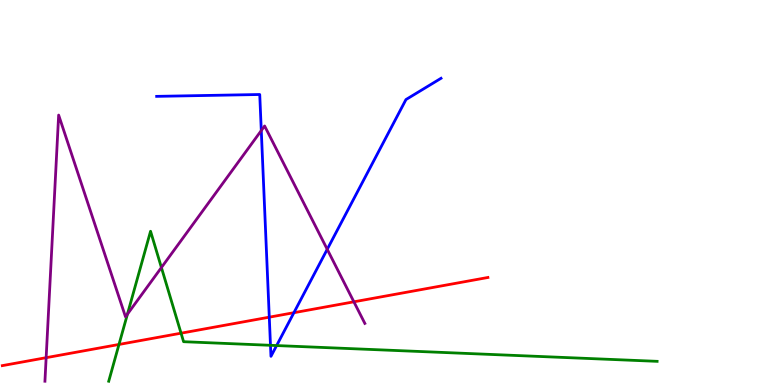[{'lines': ['blue', 'red'], 'intersections': [{'x': 3.47, 'y': 1.76}, {'x': 3.79, 'y': 1.88}]}, {'lines': ['green', 'red'], 'intersections': [{'x': 1.54, 'y': 1.05}, {'x': 2.34, 'y': 1.35}]}, {'lines': ['purple', 'red'], 'intersections': [{'x': 0.595, 'y': 0.71}, {'x': 4.57, 'y': 2.16}]}, {'lines': ['blue', 'green'], 'intersections': [{'x': 3.49, 'y': 1.03}, {'x': 3.57, 'y': 1.02}]}, {'lines': ['blue', 'purple'], 'intersections': [{'x': 3.37, 'y': 6.61}, {'x': 4.22, 'y': 3.52}]}, {'lines': ['green', 'purple'], 'intersections': [{'x': 1.64, 'y': 1.84}, {'x': 2.08, 'y': 3.05}]}]